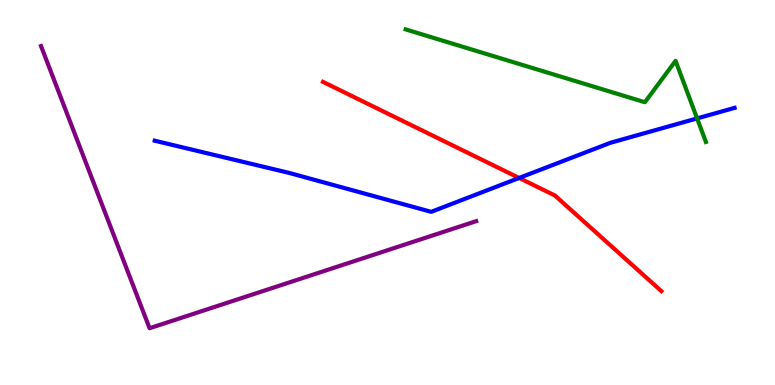[{'lines': ['blue', 'red'], 'intersections': [{'x': 6.7, 'y': 5.38}]}, {'lines': ['green', 'red'], 'intersections': []}, {'lines': ['purple', 'red'], 'intersections': []}, {'lines': ['blue', 'green'], 'intersections': [{'x': 8.99, 'y': 6.92}]}, {'lines': ['blue', 'purple'], 'intersections': []}, {'lines': ['green', 'purple'], 'intersections': []}]